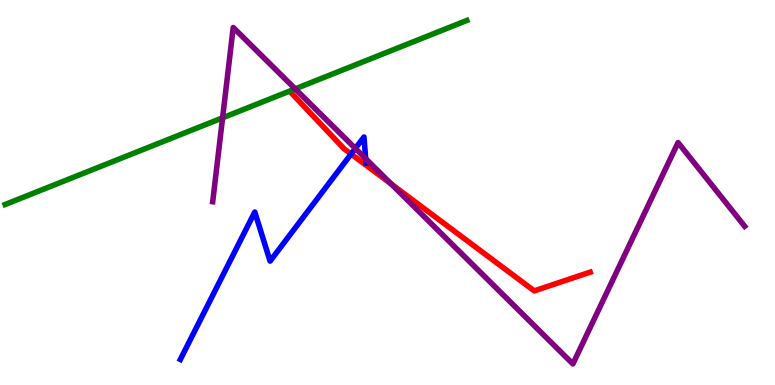[{'lines': ['blue', 'red'], 'intersections': [{'x': 4.53, 'y': 6.0}]}, {'lines': ['green', 'red'], 'intersections': []}, {'lines': ['purple', 'red'], 'intersections': [{'x': 5.05, 'y': 5.22}]}, {'lines': ['blue', 'green'], 'intersections': []}, {'lines': ['blue', 'purple'], 'intersections': [{'x': 4.58, 'y': 6.14}, {'x': 4.72, 'y': 5.88}]}, {'lines': ['green', 'purple'], 'intersections': [{'x': 2.87, 'y': 6.94}, {'x': 3.81, 'y': 7.69}]}]